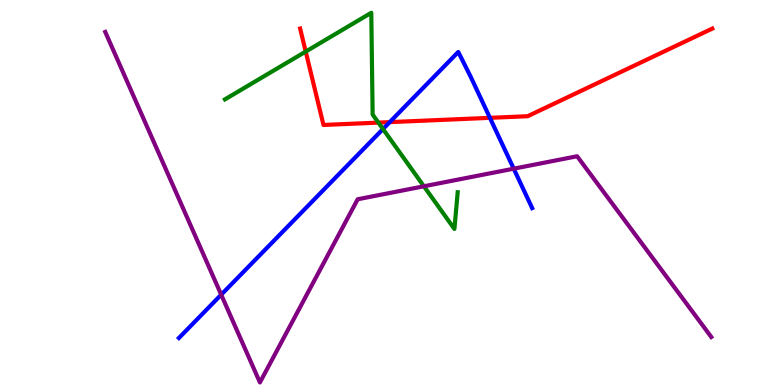[{'lines': ['blue', 'red'], 'intersections': [{'x': 5.03, 'y': 6.83}, {'x': 6.32, 'y': 6.94}]}, {'lines': ['green', 'red'], 'intersections': [{'x': 3.94, 'y': 8.66}, {'x': 4.88, 'y': 6.82}]}, {'lines': ['purple', 'red'], 'intersections': []}, {'lines': ['blue', 'green'], 'intersections': [{'x': 4.94, 'y': 6.65}]}, {'lines': ['blue', 'purple'], 'intersections': [{'x': 2.85, 'y': 2.35}, {'x': 6.63, 'y': 5.62}]}, {'lines': ['green', 'purple'], 'intersections': [{'x': 5.47, 'y': 5.16}]}]